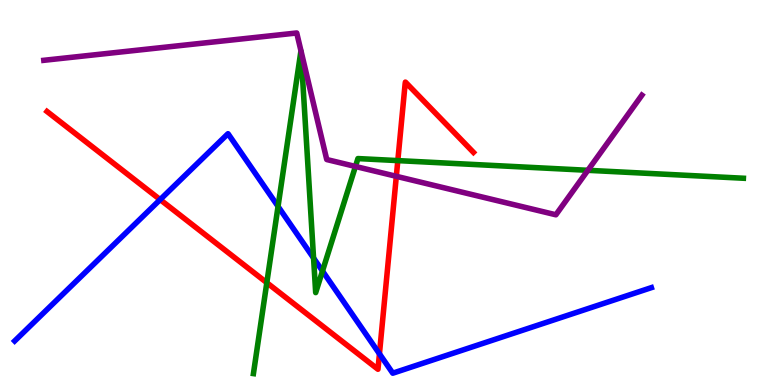[{'lines': ['blue', 'red'], 'intersections': [{'x': 2.07, 'y': 4.82}, {'x': 4.9, 'y': 0.81}]}, {'lines': ['green', 'red'], 'intersections': [{'x': 3.44, 'y': 2.66}, {'x': 5.13, 'y': 5.83}]}, {'lines': ['purple', 'red'], 'intersections': [{'x': 5.11, 'y': 5.42}]}, {'lines': ['blue', 'green'], 'intersections': [{'x': 3.59, 'y': 4.64}, {'x': 4.05, 'y': 3.3}, {'x': 4.16, 'y': 2.96}]}, {'lines': ['blue', 'purple'], 'intersections': []}, {'lines': ['green', 'purple'], 'intersections': [{'x': 4.59, 'y': 5.68}, {'x': 7.59, 'y': 5.58}]}]